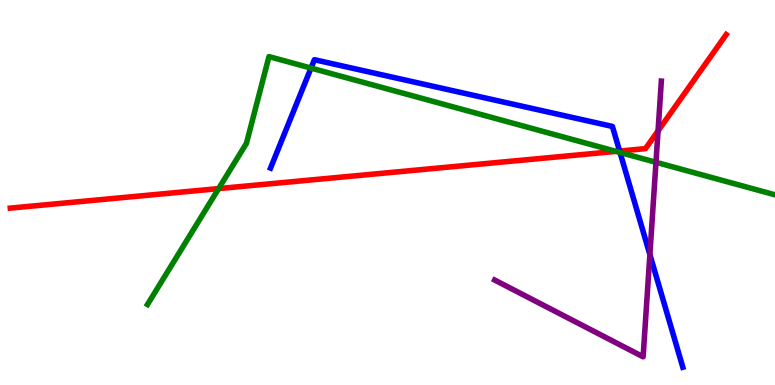[{'lines': ['blue', 'red'], 'intersections': [{'x': 7.99, 'y': 6.08}]}, {'lines': ['green', 'red'], 'intersections': [{'x': 2.82, 'y': 5.1}, {'x': 7.95, 'y': 6.07}]}, {'lines': ['purple', 'red'], 'intersections': [{'x': 8.49, 'y': 6.6}]}, {'lines': ['blue', 'green'], 'intersections': [{'x': 4.01, 'y': 8.23}, {'x': 8.0, 'y': 6.04}]}, {'lines': ['blue', 'purple'], 'intersections': [{'x': 8.39, 'y': 3.39}]}, {'lines': ['green', 'purple'], 'intersections': [{'x': 8.46, 'y': 5.78}]}]